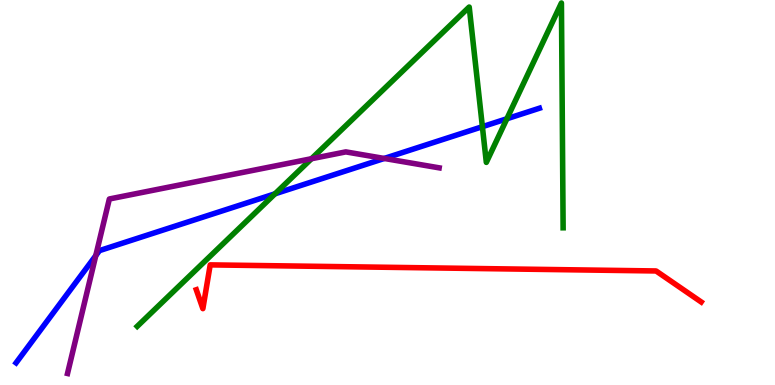[{'lines': ['blue', 'red'], 'intersections': []}, {'lines': ['green', 'red'], 'intersections': []}, {'lines': ['purple', 'red'], 'intersections': []}, {'lines': ['blue', 'green'], 'intersections': [{'x': 3.55, 'y': 4.97}, {'x': 6.22, 'y': 6.71}, {'x': 6.54, 'y': 6.92}]}, {'lines': ['blue', 'purple'], 'intersections': [{'x': 1.24, 'y': 3.36}, {'x': 4.96, 'y': 5.88}]}, {'lines': ['green', 'purple'], 'intersections': [{'x': 4.02, 'y': 5.88}]}]